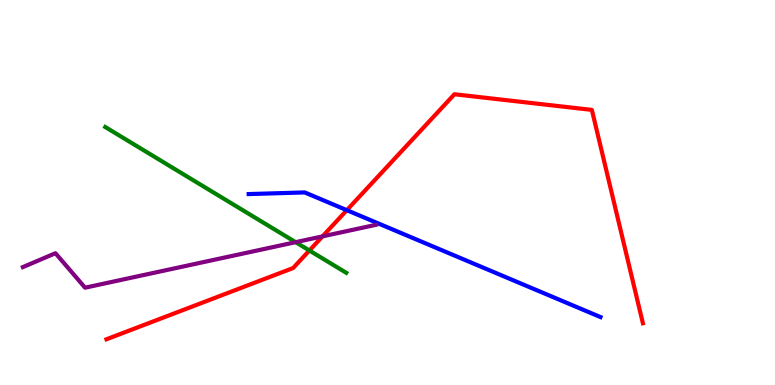[{'lines': ['blue', 'red'], 'intersections': [{'x': 4.48, 'y': 4.54}]}, {'lines': ['green', 'red'], 'intersections': [{'x': 3.99, 'y': 3.49}]}, {'lines': ['purple', 'red'], 'intersections': [{'x': 4.16, 'y': 3.86}]}, {'lines': ['blue', 'green'], 'intersections': []}, {'lines': ['blue', 'purple'], 'intersections': []}, {'lines': ['green', 'purple'], 'intersections': [{'x': 3.81, 'y': 3.71}]}]